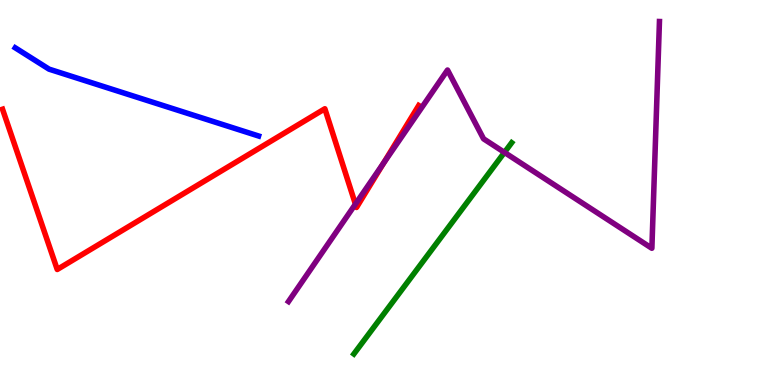[{'lines': ['blue', 'red'], 'intersections': []}, {'lines': ['green', 'red'], 'intersections': []}, {'lines': ['purple', 'red'], 'intersections': [{'x': 4.59, 'y': 4.7}, {'x': 4.95, 'y': 5.76}]}, {'lines': ['blue', 'green'], 'intersections': []}, {'lines': ['blue', 'purple'], 'intersections': []}, {'lines': ['green', 'purple'], 'intersections': [{'x': 6.51, 'y': 6.04}]}]